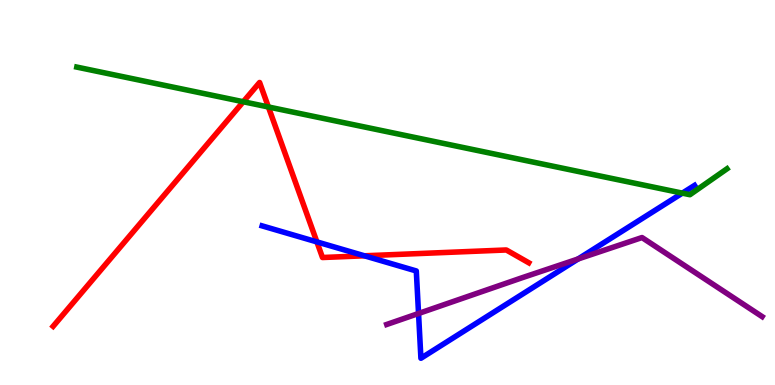[{'lines': ['blue', 'red'], 'intersections': [{'x': 4.09, 'y': 3.72}, {'x': 4.7, 'y': 3.36}]}, {'lines': ['green', 'red'], 'intersections': [{'x': 3.14, 'y': 7.36}, {'x': 3.46, 'y': 7.22}]}, {'lines': ['purple', 'red'], 'intersections': []}, {'lines': ['blue', 'green'], 'intersections': [{'x': 8.8, 'y': 4.98}]}, {'lines': ['blue', 'purple'], 'intersections': [{'x': 5.4, 'y': 1.86}, {'x': 7.46, 'y': 3.27}]}, {'lines': ['green', 'purple'], 'intersections': []}]